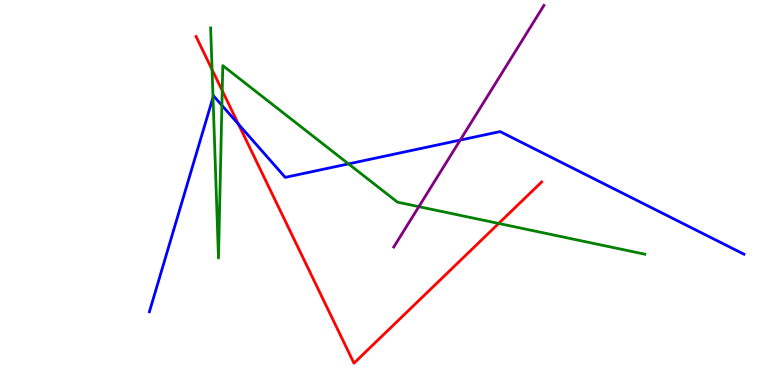[{'lines': ['blue', 'red'], 'intersections': [{'x': 3.08, 'y': 6.77}]}, {'lines': ['green', 'red'], 'intersections': [{'x': 2.74, 'y': 8.19}, {'x': 2.87, 'y': 7.65}, {'x': 6.43, 'y': 4.2}]}, {'lines': ['purple', 'red'], 'intersections': []}, {'lines': ['blue', 'green'], 'intersections': [{'x': 2.75, 'y': 7.47}, {'x': 2.86, 'y': 7.26}, {'x': 4.5, 'y': 5.74}]}, {'lines': ['blue', 'purple'], 'intersections': [{'x': 5.94, 'y': 6.36}]}, {'lines': ['green', 'purple'], 'intersections': [{'x': 5.4, 'y': 4.63}]}]